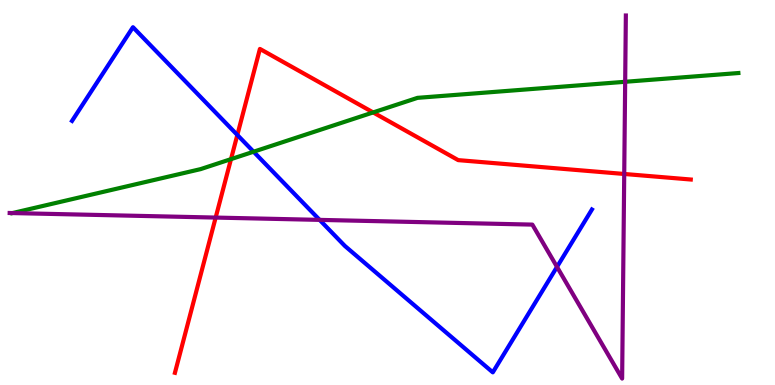[{'lines': ['blue', 'red'], 'intersections': [{'x': 3.06, 'y': 6.49}]}, {'lines': ['green', 'red'], 'intersections': [{'x': 2.98, 'y': 5.87}, {'x': 4.81, 'y': 7.08}]}, {'lines': ['purple', 'red'], 'intersections': [{'x': 2.78, 'y': 4.35}, {'x': 8.05, 'y': 5.48}]}, {'lines': ['blue', 'green'], 'intersections': [{'x': 3.27, 'y': 6.06}]}, {'lines': ['blue', 'purple'], 'intersections': [{'x': 4.12, 'y': 4.29}, {'x': 7.19, 'y': 3.07}]}, {'lines': ['green', 'purple'], 'intersections': [{'x': 0.161, 'y': 4.47}, {'x': 8.07, 'y': 7.88}]}]